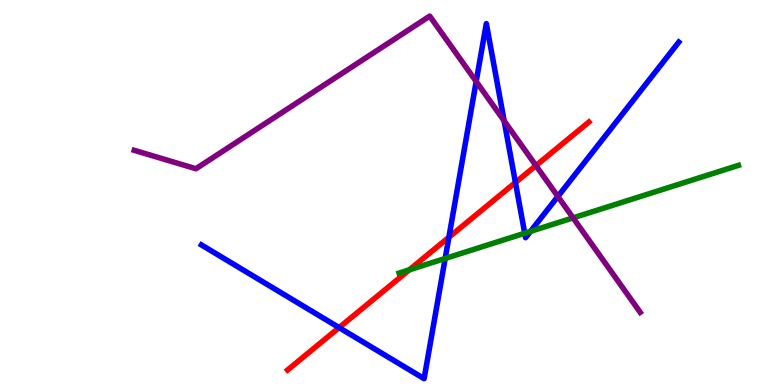[{'lines': ['blue', 'red'], 'intersections': [{'x': 4.38, 'y': 1.49}, {'x': 5.79, 'y': 3.84}, {'x': 6.65, 'y': 5.26}]}, {'lines': ['green', 'red'], 'intersections': [{'x': 5.28, 'y': 2.99}]}, {'lines': ['purple', 'red'], 'intersections': [{'x': 6.92, 'y': 5.7}]}, {'lines': ['blue', 'green'], 'intersections': [{'x': 5.74, 'y': 3.29}, {'x': 6.77, 'y': 3.94}, {'x': 6.85, 'y': 3.99}]}, {'lines': ['blue', 'purple'], 'intersections': [{'x': 6.14, 'y': 7.88}, {'x': 6.51, 'y': 6.86}, {'x': 7.2, 'y': 4.9}]}, {'lines': ['green', 'purple'], 'intersections': [{'x': 7.39, 'y': 4.34}]}]